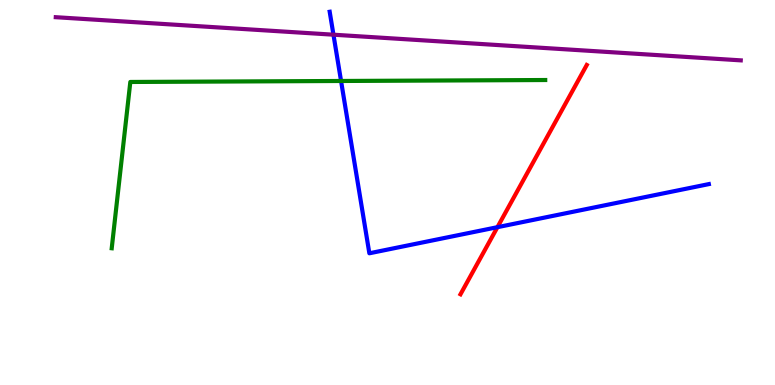[{'lines': ['blue', 'red'], 'intersections': [{'x': 6.42, 'y': 4.1}]}, {'lines': ['green', 'red'], 'intersections': []}, {'lines': ['purple', 'red'], 'intersections': []}, {'lines': ['blue', 'green'], 'intersections': [{'x': 4.4, 'y': 7.9}]}, {'lines': ['blue', 'purple'], 'intersections': [{'x': 4.3, 'y': 9.1}]}, {'lines': ['green', 'purple'], 'intersections': []}]